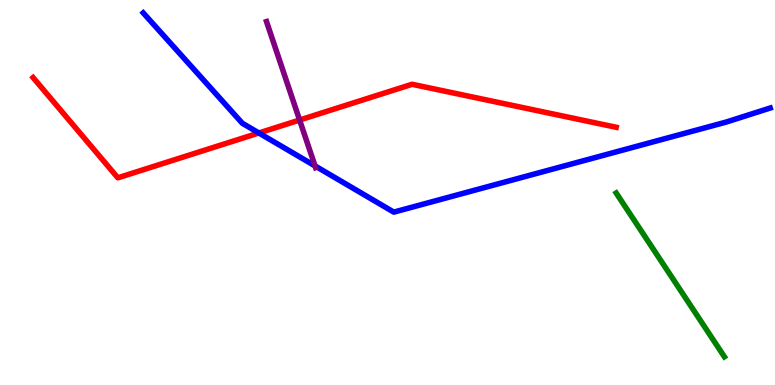[{'lines': ['blue', 'red'], 'intersections': [{'x': 3.34, 'y': 6.55}]}, {'lines': ['green', 'red'], 'intersections': []}, {'lines': ['purple', 'red'], 'intersections': [{'x': 3.87, 'y': 6.88}]}, {'lines': ['blue', 'green'], 'intersections': []}, {'lines': ['blue', 'purple'], 'intersections': [{'x': 4.06, 'y': 5.69}]}, {'lines': ['green', 'purple'], 'intersections': []}]